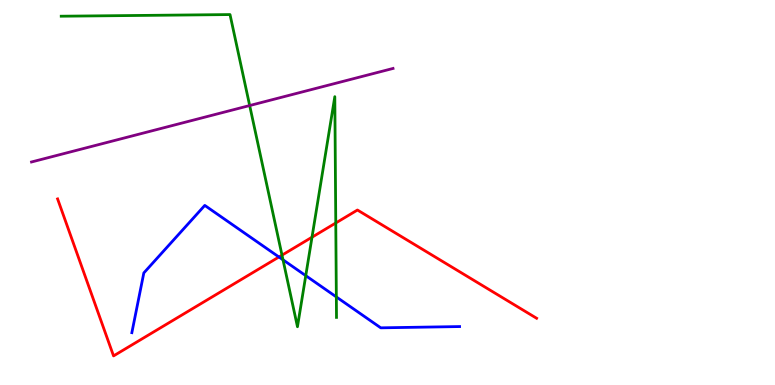[{'lines': ['blue', 'red'], 'intersections': [{'x': 3.6, 'y': 3.32}]}, {'lines': ['green', 'red'], 'intersections': [{'x': 3.64, 'y': 3.37}, {'x': 4.03, 'y': 3.84}, {'x': 4.33, 'y': 4.21}]}, {'lines': ['purple', 'red'], 'intersections': []}, {'lines': ['blue', 'green'], 'intersections': [{'x': 3.65, 'y': 3.25}, {'x': 3.95, 'y': 2.84}, {'x': 4.34, 'y': 2.29}]}, {'lines': ['blue', 'purple'], 'intersections': []}, {'lines': ['green', 'purple'], 'intersections': [{'x': 3.22, 'y': 7.26}]}]